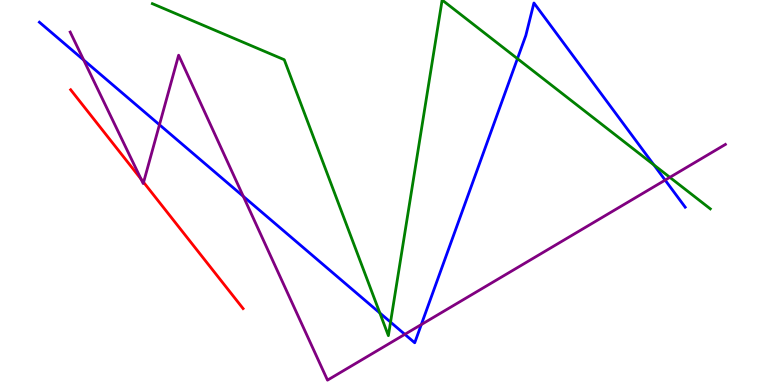[{'lines': ['blue', 'red'], 'intersections': []}, {'lines': ['green', 'red'], 'intersections': []}, {'lines': ['purple', 'red'], 'intersections': [{'x': 1.82, 'y': 5.35}, {'x': 1.85, 'y': 5.27}]}, {'lines': ['blue', 'green'], 'intersections': [{'x': 4.9, 'y': 1.87}, {'x': 5.04, 'y': 1.63}, {'x': 6.68, 'y': 8.48}, {'x': 8.44, 'y': 5.72}]}, {'lines': ['blue', 'purple'], 'intersections': [{'x': 1.08, 'y': 8.44}, {'x': 2.06, 'y': 6.76}, {'x': 3.14, 'y': 4.9}, {'x': 5.22, 'y': 1.32}, {'x': 5.44, 'y': 1.57}, {'x': 8.58, 'y': 5.32}]}, {'lines': ['green', 'purple'], 'intersections': [{'x': 8.64, 'y': 5.39}]}]